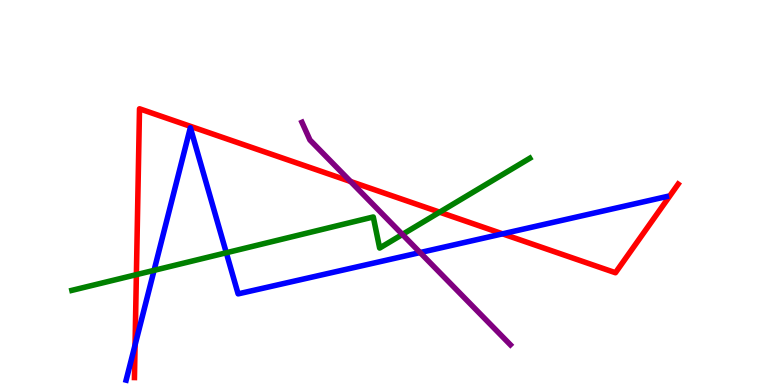[{'lines': ['blue', 'red'], 'intersections': [{'x': 1.74, 'y': 1.04}, {'x': 6.48, 'y': 3.93}]}, {'lines': ['green', 'red'], 'intersections': [{'x': 1.76, 'y': 2.87}, {'x': 5.67, 'y': 4.49}]}, {'lines': ['purple', 'red'], 'intersections': [{'x': 4.52, 'y': 5.29}]}, {'lines': ['blue', 'green'], 'intersections': [{'x': 1.99, 'y': 2.98}, {'x': 2.92, 'y': 3.43}]}, {'lines': ['blue', 'purple'], 'intersections': [{'x': 5.42, 'y': 3.44}]}, {'lines': ['green', 'purple'], 'intersections': [{'x': 5.19, 'y': 3.91}]}]